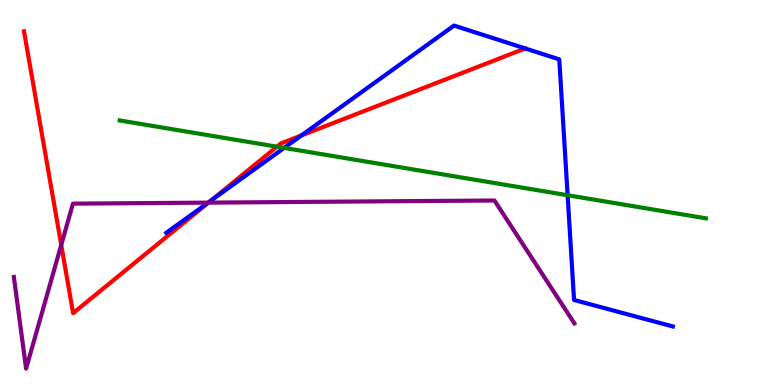[{'lines': ['blue', 'red'], 'intersections': [{'x': 2.72, 'y': 4.78}, {'x': 3.89, 'y': 6.48}]}, {'lines': ['green', 'red'], 'intersections': [{'x': 3.57, 'y': 6.19}]}, {'lines': ['purple', 'red'], 'intersections': [{'x': 0.79, 'y': 3.64}, {'x': 2.69, 'y': 4.74}]}, {'lines': ['blue', 'green'], 'intersections': [{'x': 3.67, 'y': 6.16}, {'x': 7.32, 'y': 4.93}]}, {'lines': ['blue', 'purple'], 'intersections': [{'x': 2.69, 'y': 4.74}]}, {'lines': ['green', 'purple'], 'intersections': []}]